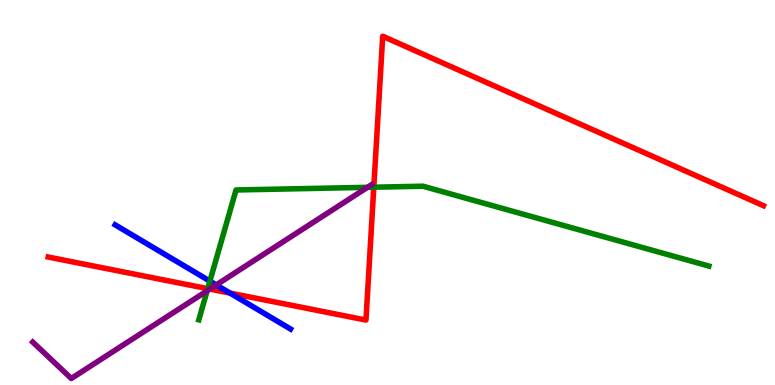[{'lines': ['blue', 'red'], 'intersections': [{'x': 2.97, 'y': 2.39}]}, {'lines': ['green', 'red'], 'intersections': [{'x': 2.68, 'y': 2.5}, {'x': 4.82, 'y': 5.14}]}, {'lines': ['purple', 'red'], 'intersections': [{'x': 2.71, 'y': 2.49}]}, {'lines': ['blue', 'green'], 'intersections': [{'x': 2.71, 'y': 2.7}]}, {'lines': ['blue', 'purple'], 'intersections': [{'x': 2.79, 'y': 2.6}]}, {'lines': ['green', 'purple'], 'intersections': [{'x': 2.67, 'y': 2.45}, {'x': 4.74, 'y': 5.13}]}]